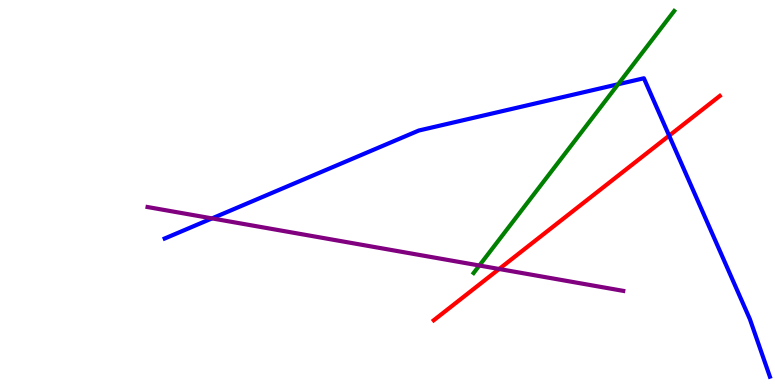[{'lines': ['blue', 'red'], 'intersections': [{'x': 8.63, 'y': 6.48}]}, {'lines': ['green', 'red'], 'intersections': []}, {'lines': ['purple', 'red'], 'intersections': [{'x': 6.44, 'y': 3.01}]}, {'lines': ['blue', 'green'], 'intersections': [{'x': 7.98, 'y': 7.81}]}, {'lines': ['blue', 'purple'], 'intersections': [{'x': 2.74, 'y': 4.33}]}, {'lines': ['green', 'purple'], 'intersections': [{'x': 6.19, 'y': 3.1}]}]